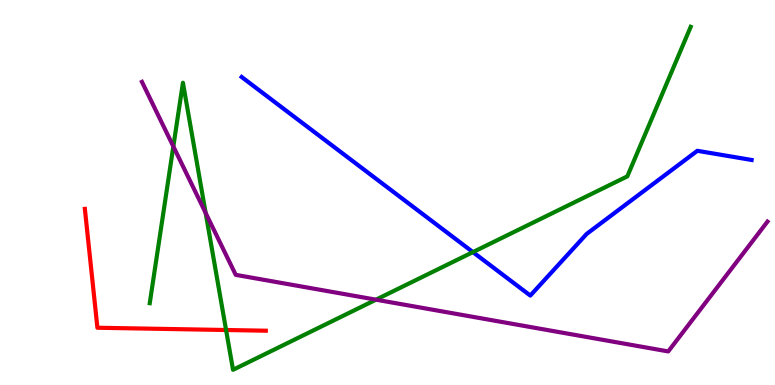[{'lines': ['blue', 'red'], 'intersections': []}, {'lines': ['green', 'red'], 'intersections': [{'x': 2.92, 'y': 1.43}]}, {'lines': ['purple', 'red'], 'intersections': []}, {'lines': ['blue', 'green'], 'intersections': [{'x': 6.1, 'y': 3.45}]}, {'lines': ['blue', 'purple'], 'intersections': []}, {'lines': ['green', 'purple'], 'intersections': [{'x': 2.24, 'y': 6.2}, {'x': 2.65, 'y': 4.47}, {'x': 4.85, 'y': 2.22}]}]